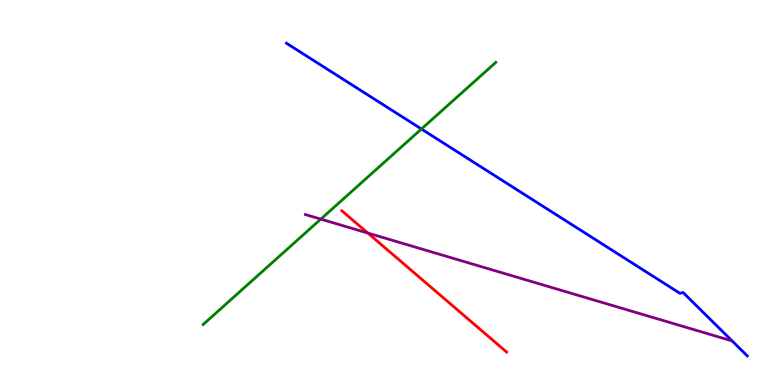[{'lines': ['blue', 'red'], 'intersections': []}, {'lines': ['green', 'red'], 'intersections': []}, {'lines': ['purple', 'red'], 'intersections': [{'x': 4.75, 'y': 3.95}]}, {'lines': ['blue', 'green'], 'intersections': [{'x': 5.44, 'y': 6.65}]}, {'lines': ['blue', 'purple'], 'intersections': []}, {'lines': ['green', 'purple'], 'intersections': [{'x': 4.14, 'y': 4.31}]}]